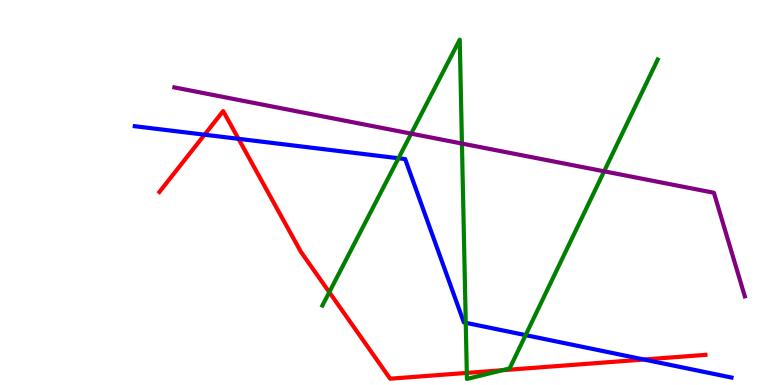[{'lines': ['blue', 'red'], 'intersections': [{'x': 2.64, 'y': 6.5}, {'x': 3.08, 'y': 6.39}, {'x': 8.31, 'y': 0.662}]}, {'lines': ['green', 'red'], 'intersections': [{'x': 4.25, 'y': 2.41}, {'x': 6.02, 'y': 0.314}, {'x': 6.48, 'y': 0.384}]}, {'lines': ['purple', 'red'], 'intersections': []}, {'lines': ['blue', 'green'], 'intersections': [{'x': 5.14, 'y': 5.89}, {'x': 6.01, 'y': 1.62}, {'x': 6.78, 'y': 1.3}]}, {'lines': ['blue', 'purple'], 'intersections': []}, {'lines': ['green', 'purple'], 'intersections': [{'x': 5.31, 'y': 6.53}, {'x': 5.96, 'y': 6.27}, {'x': 7.8, 'y': 5.55}]}]